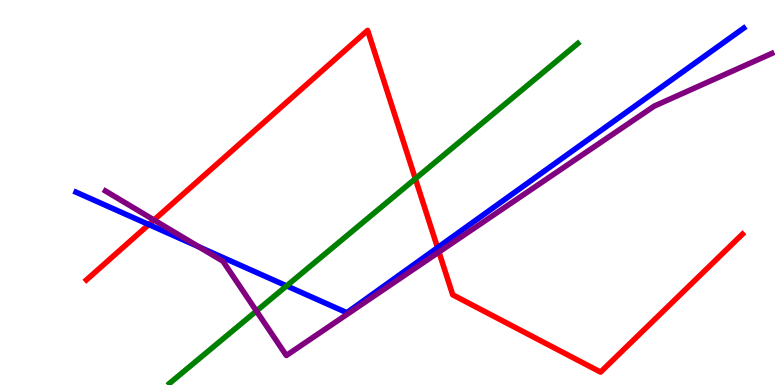[{'lines': ['blue', 'red'], 'intersections': [{'x': 1.92, 'y': 4.17}, {'x': 5.65, 'y': 3.57}]}, {'lines': ['green', 'red'], 'intersections': [{'x': 5.36, 'y': 5.36}]}, {'lines': ['purple', 'red'], 'intersections': [{'x': 1.99, 'y': 4.29}, {'x': 5.66, 'y': 3.45}]}, {'lines': ['blue', 'green'], 'intersections': [{'x': 3.7, 'y': 2.57}]}, {'lines': ['blue', 'purple'], 'intersections': [{'x': 2.57, 'y': 3.59}]}, {'lines': ['green', 'purple'], 'intersections': [{'x': 3.31, 'y': 1.92}]}]